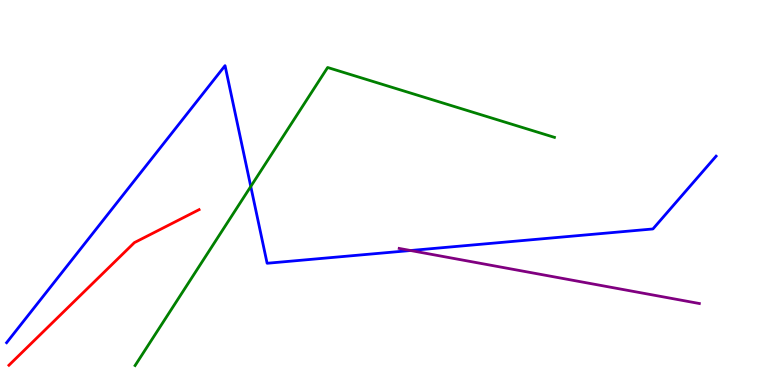[{'lines': ['blue', 'red'], 'intersections': []}, {'lines': ['green', 'red'], 'intersections': []}, {'lines': ['purple', 'red'], 'intersections': []}, {'lines': ['blue', 'green'], 'intersections': [{'x': 3.24, 'y': 5.16}]}, {'lines': ['blue', 'purple'], 'intersections': [{'x': 5.3, 'y': 3.49}]}, {'lines': ['green', 'purple'], 'intersections': []}]